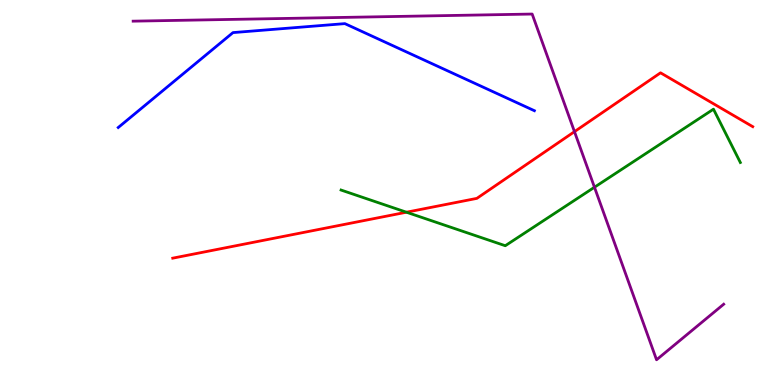[{'lines': ['blue', 'red'], 'intersections': []}, {'lines': ['green', 'red'], 'intersections': [{'x': 5.24, 'y': 4.49}]}, {'lines': ['purple', 'red'], 'intersections': [{'x': 7.41, 'y': 6.58}]}, {'lines': ['blue', 'green'], 'intersections': []}, {'lines': ['blue', 'purple'], 'intersections': []}, {'lines': ['green', 'purple'], 'intersections': [{'x': 7.67, 'y': 5.14}]}]